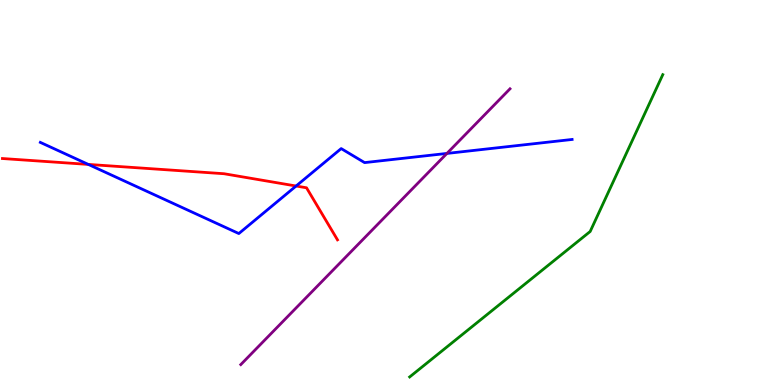[{'lines': ['blue', 'red'], 'intersections': [{'x': 1.14, 'y': 5.73}, {'x': 3.82, 'y': 5.17}]}, {'lines': ['green', 'red'], 'intersections': []}, {'lines': ['purple', 'red'], 'intersections': []}, {'lines': ['blue', 'green'], 'intersections': []}, {'lines': ['blue', 'purple'], 'intersections': [{'x': 5.77, 'y': 6.01}]}, {'lines': ['green', 'purple'], 'intersections': []}]